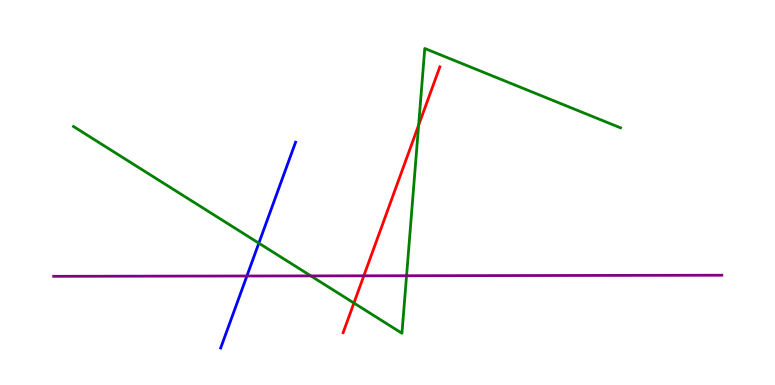[{'lines': ['blue', 'red'], 'intersections': []}, {'lines': ['green', 'red'], 'intersections': [{'x': 4.57, 'y': 2.13}, {'x': 5.4, 'y': 6.75}]}, {'lines': ['purple', 'red'], 'intersections': [{'x': 4.69, 'y': 2.84}]}, {'lines': ['blue', 'green'], 'intersections': [{'x': 3.34, 'y': 3.68}]}, {'lines': ['blue', 'purple'], 'intersections': [{'x': 3.19, 'y': 2.83}]}, {'lines': ['green', 'purple'], 'intersections': [{'x': 4.01, 'y': 2.83}, {'x': 5.25, 'y': 2.84}]}]